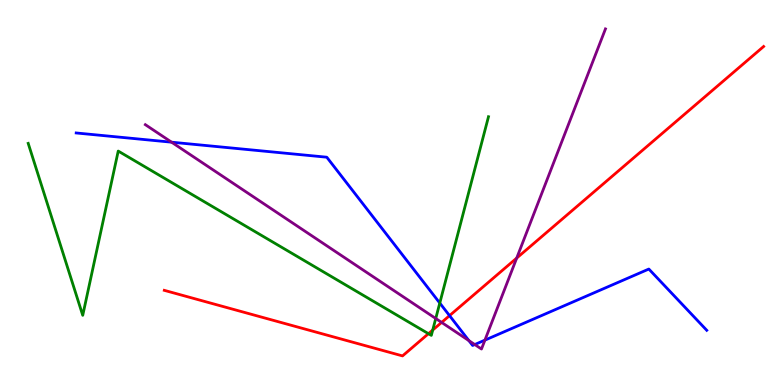[{'lines': ['blue', 'red'], 'intersections': [{'x': 5.8, 'y': 1.8}]}, {'lines': ['green', 'red'], 'intersections': [{'x': 5.53, 'y': 1.33}, {'x': 5.58, 'y': 1.43}]}, {'lines': ['purple', 'red'], 'intersections': [{'x': 5.7, 'y': 1.63}, {'x': 6.67, 'y': 3.3}]}, {'lines': ['blue', 'green'], 'intersections': [{'x': 5.67, 'y': 2.13}]}, {'lines': ['blue', 'purple'], 'intersections': [{'x': 2.21, 'y': 6.31}, {'x': 6.05, 'y': 1.15}, {'x': 6.13, 'y': 1.05}, {'x': 6.26, 'y': 1.17}]}, {'lines': ['green', 'purple'], 'intersections': [{'x': 5.62, 'y': 1.73}]}]